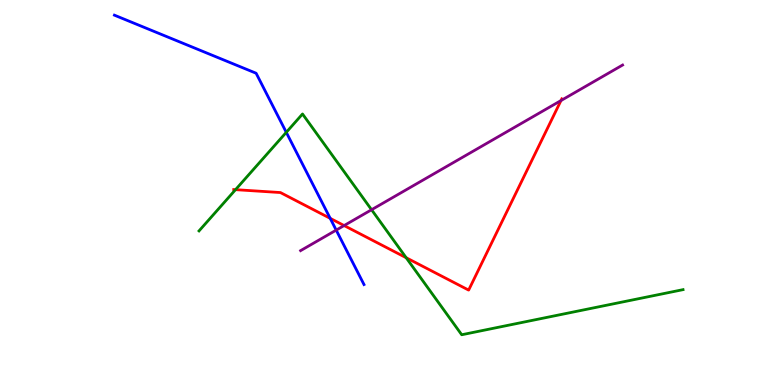[{'lines': ['blue', 'red'], 'intersections': [{'x': 4.26, 'y': 4.33}]}, {'lines': ['green', 'red'], 'intersections': [{'x': 3.04, 'y': 5.07}, {'x': 5.24, 'y': 3.31}]}, {'lines': ['purple', 'red'], 'intersections': [{'x': 4.44, 'y': 4.14}, {'x': 7.24, 'y': 7.39}]}, {'lines': ['blue', 'green'], 'intersections': [{'x': 3.69, 'y': 6.56}]}, {'lines': ['blue', 'purple'], 'intersections': [{'x': 4.34, 'y': 4.02}]}, {'lines': ['green', 'purple'], 'intersections': [{'x': 4.79, 'y': 4.55}]}]